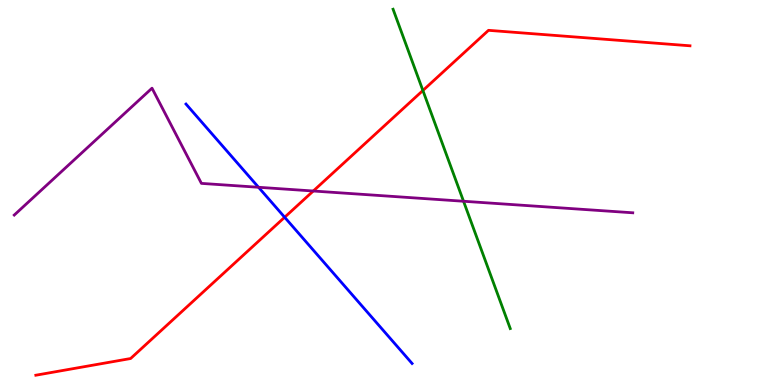[{'lines': ['blue', 'red'], 'intersections': [{'x': 3.67, 'y': 4.36}]}, {'lines': ['green', 'red'], 'intersections': [{'x': 5.46, 'y': 7.65}]}, {'lines': ['purple', 'red'], 'intersections': [{'x': 4.04, 'y': 5.04}]}, {'lines': ['blue', 'green'], 'intersections': []}, {'lines': ['blue', 'purple'], 'intersections': [{'x': 3.34, 'y': 5.14}]}, {'lines': ['green', 'purple'], 'intersections': [{'x': 5.98, 'y': 4.77}]}]